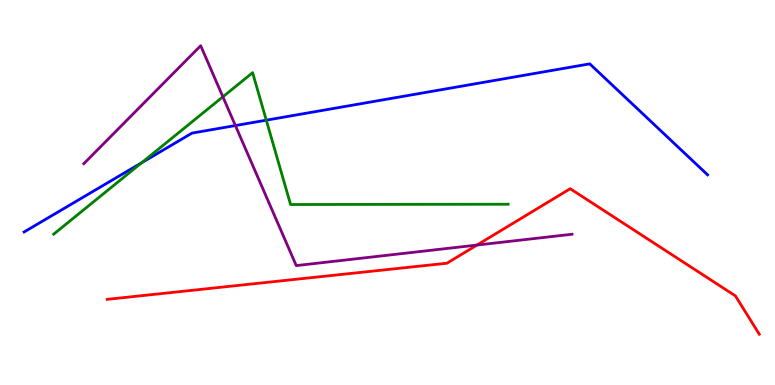[{'lines': ['blue', 'red'], 'intersections': []}, {'lines': ['green', 'red'], 'intersections': []}, {'lines': ['purple', 'red'], 'intersections': [{'x': 6.15, 'y': 3.63}]}, {'lines': ['blue', 'green'], 'intersections': [{'x': 1.83, 'y': 5.77}, {'x': 3.44, 'y': 6.88}]}, {'lines': ['blue', 'purple'], 'intersections': [{'x': 3.04, 'y': 6.74}]}, {'lines': ['green', 'purple'], 'intersections': [{'x': 2.88, 'y': 7.49}]}]